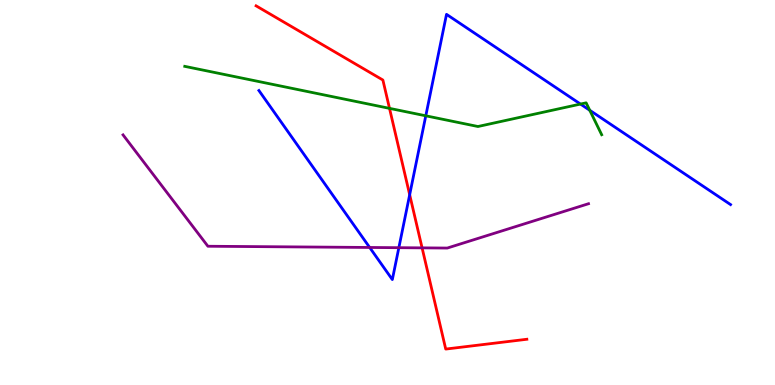[{'lines': ['blue', 'red'], 'intersections': [{'x': 5.29, 'y': 4.94}]}, {'lines': ['green', 'red'], 'intersections': [{'x': 5.03, 'y': 7.19}]}, {'lines': ['purple', 'red'], 'intersections': [{'x': 5.45, 'y': 3.56}]}, {'lines': ['blue', 'green'], 'intersections': [{'x': 5.49, 'y': 6.99}, {'x': 7.49, 'y': 7.3}, {'x': 7.61, 'y': 7.14}]}, {'lines': ['blue', 'purple'], 'intersections': [{'x': 4.77, 'y': 3.57}, {'x': 5.15, 'y': 3.57}]}, {'lines': ['green', 'purple'], 'intersections': []}]